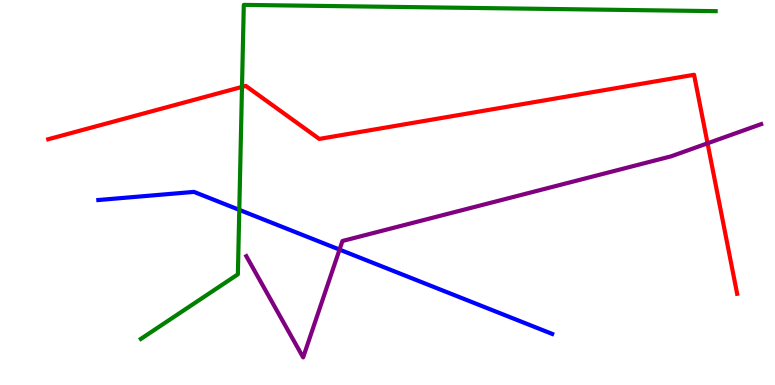[{'lines': ['blue', 'red'], 'intersections': []}, {'lines': ['green', 'red'], 'intersections': [{'x': 3.12, 'y': 7.74}]}, {'lines': ['purple', 'red'], 'intersections': [{'x': 9.13, 'y': 6.28}]}, {'lines': ['blue', 'green'], 'intersections': [{'x': 3.09, 'y': 4.55}]}, {'lines': ['blue', 'purple'], 'intersections': [{'x': 4.38, 'y': 3.52}]}, {'lines': ['green', 'purple'], 'intersections': []}]